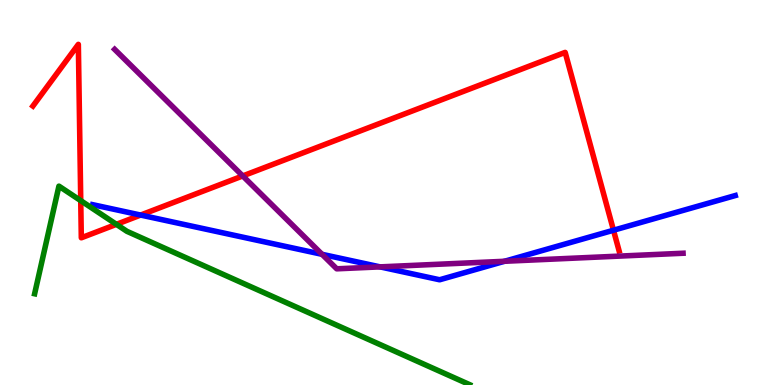[{'lines': ['blue', 'red'], 'intersections': [{'x': 1.81, 'y': 4.41}, {'x': 7.92, 'y': 4.02}]}, {'lines': ['green', 'red'], 'intersections': [{'x': 1.04, 'y': 4.79}, {'x': 1.5, 'y': 4.17}]}, {'lines': ['purple', 'red'], 'intersections': [{'x': 3.13, 'y': 5.43}]}, {'lines': ['blue', 'green'], 'intersections': []}, {'lines': ['blue', 'purple'], 'intersections': [{'x': 4.16, 'y': 3.39}, {'x': 4.9, 'y': 3.07}, {'x': 6.51, 'y': 3.21}]}, {'lines': ['green', 'purple'], 'intersections': []}]